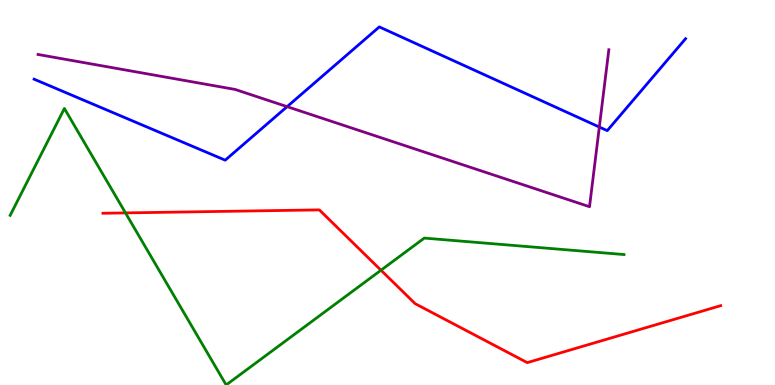[{'lines': ['blue', 'red'], 'intersections': []}, {'lines': ['green', 'red'], 'intersections': [{'x': 1.62, 'y': 4.47}, {'x': 4.92, 'y': 2.98}]}, {'lines': ['purple', 'red'], 'intersections': []}, {'lines': ['blue', 'green'], 'intersections': []}, {'lines': ['blue', 'purple'], 'intersections': [{'x': 3.7, 'y': 7.23}, {'x': 7.73, 'y': 6.7}]}, {'lines': ['green', 'purple'], 'intersections': []}]